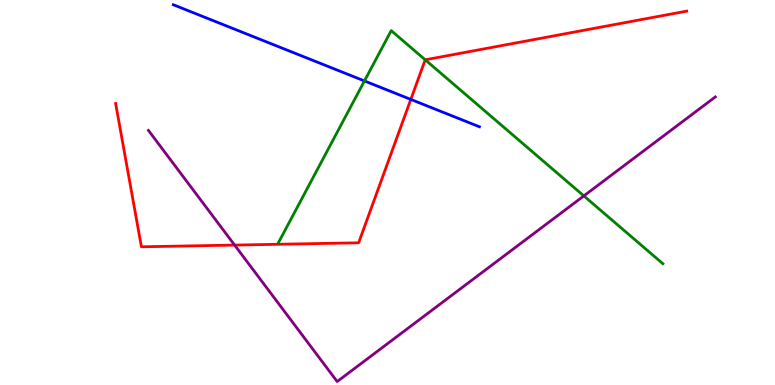[{'lines': ['blue', 'red'], 'intersections': [{'x': 5.3, 'y': 7.42}]}, {'lines': ['green', 'red'], 'intersections': [{'x': 5.49, 'y': 8.45}]}, {'lines': ['purple', 'red'], 'intersections': [{'x': 3.03, 'y': 3.63}]}, {'lines': ['blue', 'green'], 'intersections': [{'x': 4.7, 'y': 7.9}]}, {'lines': ['blue', 'purple'], 'intersections': []}, {'lines': ['green', 'purple'], 'intersections': [{'x': 7.53, 'y': 4.91}]}]